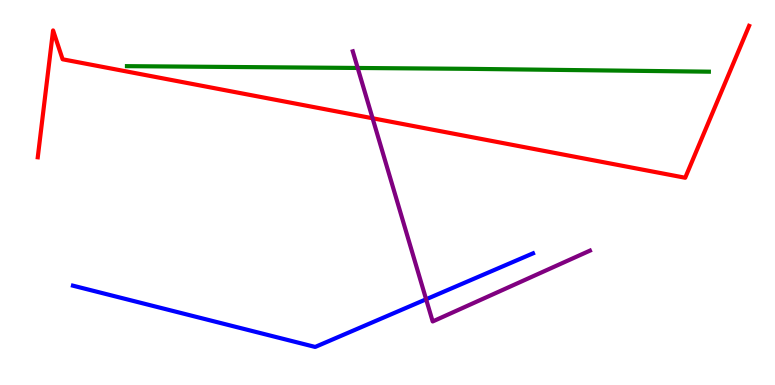[{'lines': ['blue', 'red'], 'intersections': []}, {'lines': ['green', 'red'], 'intersections': []}, {'lines': ['purple', 'red'], 'intersections': [{'x': 4.81, 'y': 6.93}]}, {'lines': ['blue', 'green'], 'intersections': []}, {'lines': ['blue', 'purple'], 'intersections': [{'x': 5.5, 'y': 2.23}]}, {'lines': ['green', 'purple'], 'intersections': [{'x': 4.62, 'y': 8.23}]}]